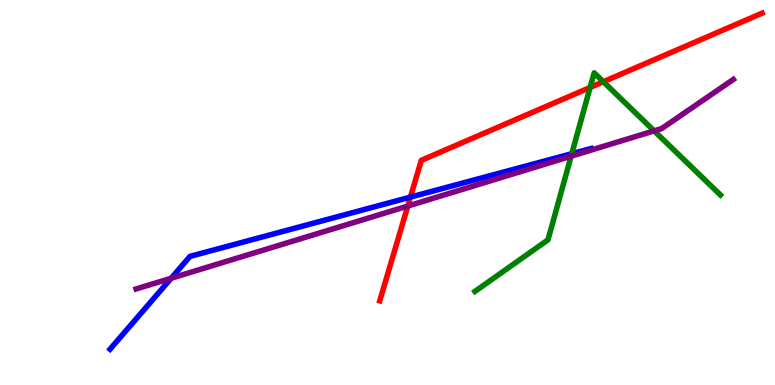[{'lines': ['blue', 'red'], 'intersections': [{'x': 5.3, 'y': 4.88}]}, {'lines': ['green', 'red'], 'intersections': [{'x': 7.61, 'y': 7.73}, {'x': 7.79, 'y': 7.88}]}, {'lines': ['purple', 'red'], 'intersections': [{'x': 5.26, 'y': 4.65}]}, {'lines': ['blue', 'green'], 'intersections': [{'x': 7.38, 'y': 6.01}]}, {'lines': ['blue', 'purple'], 'intersections': [{'x': 2.21, 'y': 2.77}]}, {'lines': ['green', 'purple'], 'intersections': [{'x': 7.37, 'y': 5.94}, {'x': 8.44, 'y': 6.6}]}]